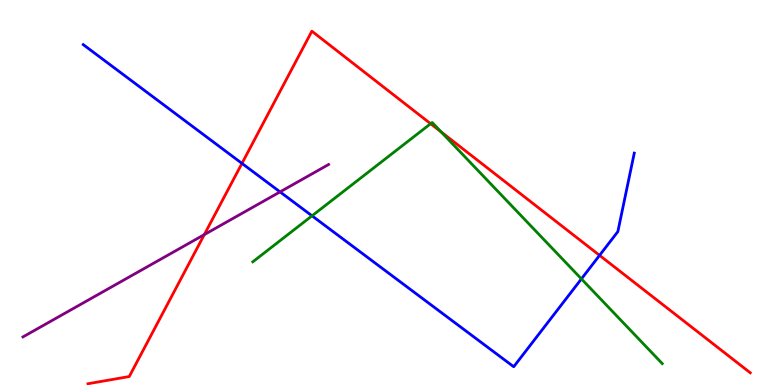[{'lines': ['blue', 'red'], 'intersections': [{'x': 3.12, 'y': 5.76}, {'x': 7.74, 'y': 3.37}]}, {'lines': ['green', 'red'], 'intersections': [{'x': 5.56, 'y': 6.79}, {'x': 5.69, 'y': 6.57}]}, {'lines': ['purple', 'red'], 'intersections': [{'x': 2.64, 'y': 3.91}]}, {'lines': ['blue', 'green'], 'intersections': [{'x': 4.03, 'y': 4.39}, {'x': 7.5, 'y': 2.76}]}, {'lines': ['blue', 'purple'], 'intersections': [{'x': 3.61, 'y': 5.02}]}, {'lines': ['green', 'purple'], 'intersections': []}]